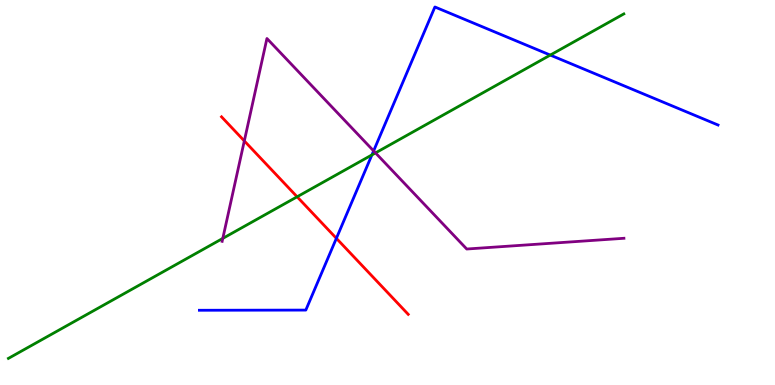[{'lines': ['blue', 'red'], 'intersections': [{'x': 4.34, 'y': 3.81}]}, {'lines': ['green', 'red'], 'intersections': [{'x': 3.83, 'y': 4.89}]}, {'lines': ['purple', 'red'], 'intersections': [{'x': 3.15, 'y': 6.34}]}, {'lines': ['blue', 'green'], 'intersections': [{'x': 4.8, 'y': 5.98}, {'x': 7.1, 'y': 8.57}]}, {'lines': ['blue', 'purple'], 'intersections': [{'x': 4.82, 'y': 6.08}]}, {'lines': ['green', 'purple'], 'intersections': [{'x': 2.87, 'y': 3.81}, {'x': 4.85, 'y': 6.03}]}]